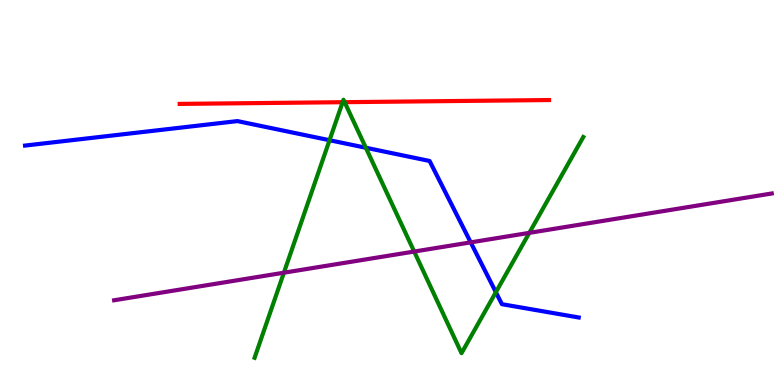[{'lines': ['blue', 'red'], 'intersections': []}, {'lines': ['green', 'red'], 'intersections': [{'x': 4.42, 'y': 7.35}, {'x': 4.45, 'y': 7.35}]}, {'lines': ['purple', 'red'], 'intersections': []}, {'lines': ['blue', 'green'], 'intersections': [{'x': 4.25, 'y': 6.36}, {'x': 4.72, 'y': 6.16}, {'x': 6.4, 'y': 2.41}]}, {'lines': ['blue', 'purple'], 'intersections': [{'x': 6.07, 'y': 3.7}]}, {'lines': ['green', 'purple'], 'intersections': [{'x': 3.66, 'y': 2.92}, {'x': 5.34, 'y': 3.47}, {'x': 6.83, 'y': 3.95}]}]